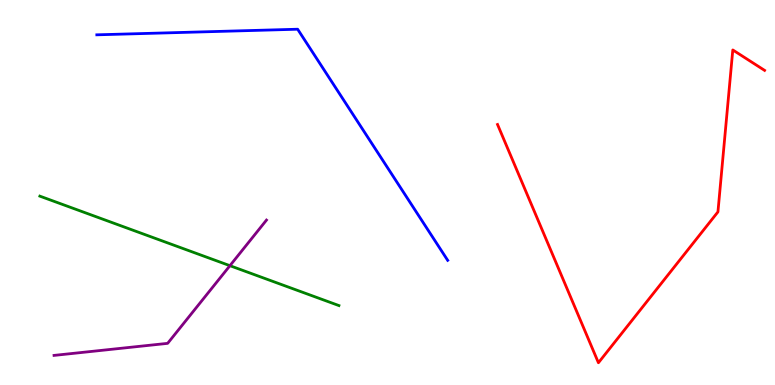[{'lines': ['blue', 'red'], 'intersections': []}, {'lines': ['green', 'red'], 'intersections': []}, {'lines': ['purple', 'red'], 'intersections': []}, {'lines': ['blue', 'green'], 'intersections': []}, {'lines': ['blue', 'purple'], 'intersections': []}, {'lines': ['green', 'purple'], 'intersections': [{'x': 2.97, 'y': 3.1}]}]